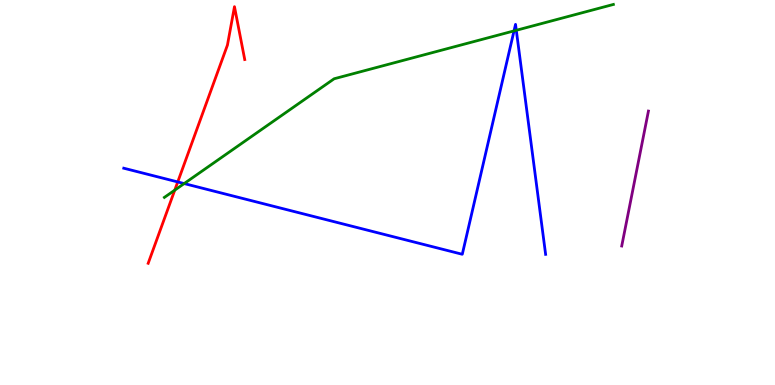[{'lines': ['blue', 'red'], 'intersections': [{'x': 2.29, 'y': 5.27}]}, {'lines': ['green', 'red'], 'intersections': [{'x': 2.25, 'y': 5.06}]}, {'lines': ['purple', 'red'], 'intersections': []}, {'lines': ['blue', 'green'], 'intersections': [{'x': 2.38, 'y': 5.23}, {'x': 6.63, 'y': 9.2}, {'x': 6.66, 'y': 9.21}]}, {'lines': ['blue', 'purple'], 'intersections': []}, {'lines': ['green', 'purple'], 'intersections': []}]